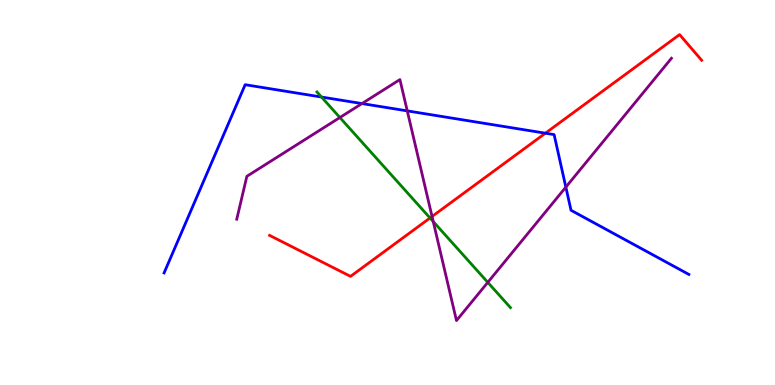[{'lines': ['blue', 'red'], 'intersections': [{'x': 7.04, 'y': 6.54}]}, {'lines': ['green', 'red'], 'intersections': [{'x': 5.55, 'y': 4.34}]}, {'lines': ['purple', 'red'], 'intersections': [{'x': 5.57, 'y': 4.38}]}, {'lines': ['blue', 'green'], 'intersections': [{'x': 4.15, 'y': 7.48}]}, {'lines': ['blue', 'purple'], 'intersections': [{'x': 4.67, 'y': 7.31}, {'x': 5.26, 'y': 7.12}, {'x': 7.3, 'y': 5.14}]}, {'lines': ['green', 'purple'], 'intersections': [{'x': 4.39, 'y': 6.95}, {'x': 5.59, 'y': 4.24}, {'x': 6.29, 'y': 2.67}]}]